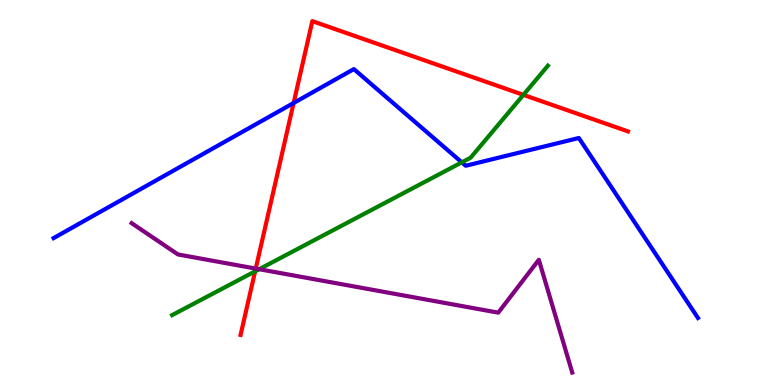[{'lines': ['blue', 'red'], 'intersections': [{'x': 3.79, 'y': 7.32}]}, {'lines': ['green', 'red'], 'intersections': [{'x': 3.29, 'y': 2.95}, {'x': 6.75, 'y': 7.54}]}, {'lines': ['purple', 'red'], 'intersections': [{'x': 3.3, 'y': 3.02}]}, {'lines': ['blue', 'green'], 'intersections': [{'x': 5.96, 'y': 5.78}]}, {'lines': ['blue', 'purple'], 'intersections': []}, {'lines': ['green', 'purple'], 'intersections': [{'x': 3.34, 'y': 3.01}]}]